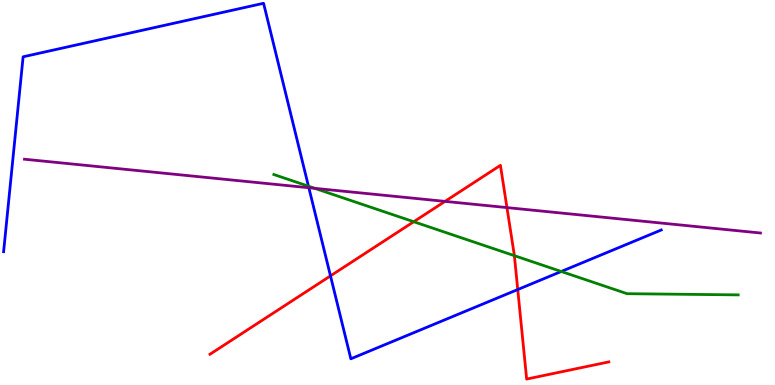[{'lines': ['blue', 'red'], 'intersections': [{'x': 4.26, 'y': 2.83}, {'x': 6.68, 'y': 2.48}]}, {'lines': ['green', 'red'], 'intersections': [{'x': 5.34, 'y': 4.24}, {'x': 6.64, 'y': 3.36}]}, {'lines': ['purple', 'red'], 'intersections': [{'x': 5.74, 'y': 4.77}, {'x': 6.54, 'y': 4.61}]}, {'lines': ['blue', 'green'], 'intersections': [{'x': 3.98, 'y': 5.16}, {'x': 7.24, 'y': 2.95}]}, {'lines': ['blue', 'purple'], 'intersections': [{'x': 3.99, 'y': 5.12}]}, {'lines': ['green', 'purple'], 'intersections': [{'x': 4.06, 'y': 5.11}]}]